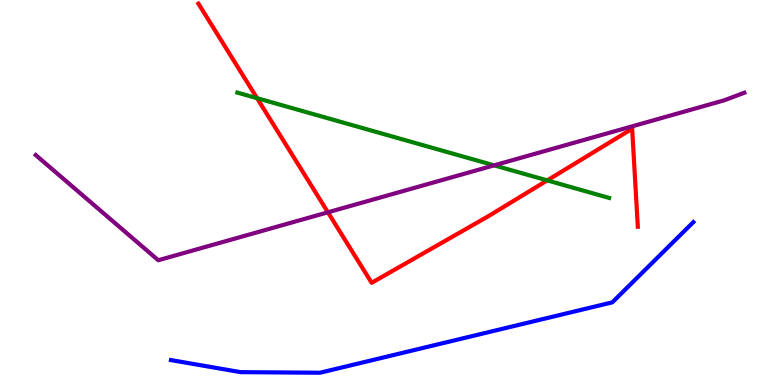[{'lines': ['blue', 'red'], 'intersections': []}, {'lines': ['green', 'red'], 'intersections': [{'x': 3.32, 'y': 7.45}, {'x': 7.06, 'y': 5.31}]}, {'lines': ['purple', 'red'], 'intersections': [{'x': 4.23, 'y': 4.49}]}, {'lines': ['blue', 'green'], 'intersections': []}, {'lines': ['blue', 'purple'], 'intersections': []}, {'lines': ['green', 'purple'], 'intersections': [{'x': 6.38, 'y': 5.71}]}]